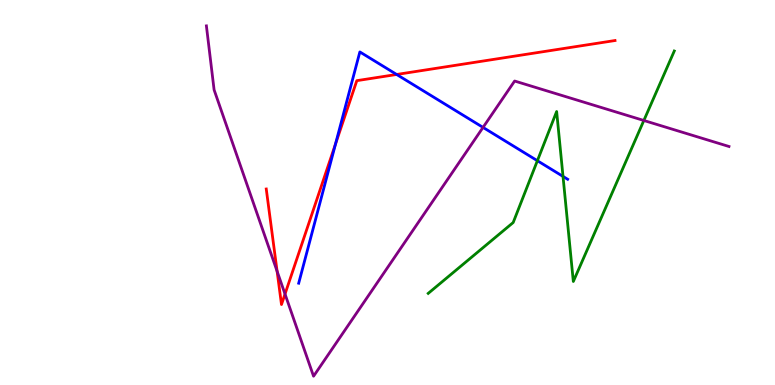[{'lines': ['blue', 'red'], 'intersections': [{'x': 4.33, 'y': 6.26}, {'x': 5.12, 'y': 8.07}]}, {'lines': ['green', 'red'], 'intersections': []}, {'lines': ['purple', 'red'], 'intersections': [{'x': 3.58, 'y': 2.96}, {'x': 3.68, 'y': 2.36}]}, {'lines': ['blue', 'green'], 'intersections': [{'x': 6.93, 'y': 5.83}, {'x': 7.26, 'y': 5.42}]}, {'lines': ['blue', 'purple'], 'intersections': [{'x': 6.23, 'y': 6.69}]}, {'lines': ['green', 'purple'], 'intersections': [{'x': 8.31, 'y': 6.87}]}]